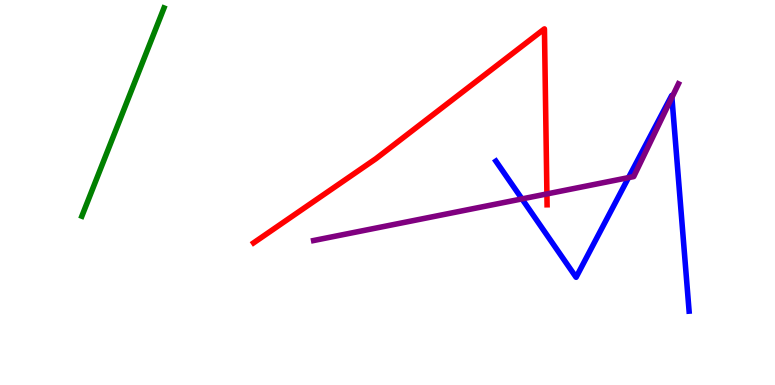[{'lines': ['blue', 'red'], 'intersections': []}, {'lines': ['green', 'red'], 'intersections': []}, {'lines': ['purple', 'red'], 'intersections': [{'x': 7.06, 'y': 4.96}]}, {'lines': ['blue', 'green'], 'intersections': []}, {'lines': ['blue', 'purple'], 'intersections': [{'x': 6.74, 'y': 4.83}, {'x': 8.11, 'y': 5.39}, {'x': 8.67, 'y': 7.47}]}, {'lines': ['green', 'purple'], 'intersections': []}]